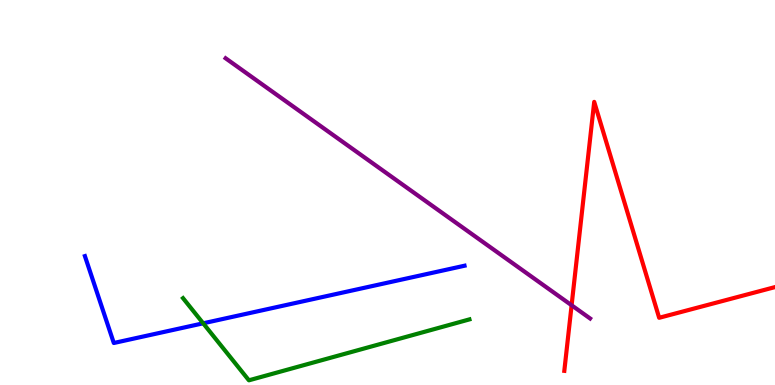[{'lines': ['blue', 'red'], 'intersections': []}, {'lines': ['green', 'red'], 'intersections': []}, {'lines': ['purple', 'red'], 'intersections': [{'x': 7.38, 'y': 2.07}]}, {'lines': ['blue', 'green'], 'intersections': [{'x': 2.62, 'y': 1.6}]}, {'lines': ['blue', 'purple'], 'intersections': []}, {'lines': ['green', 'purple'], 'intersections': []}]